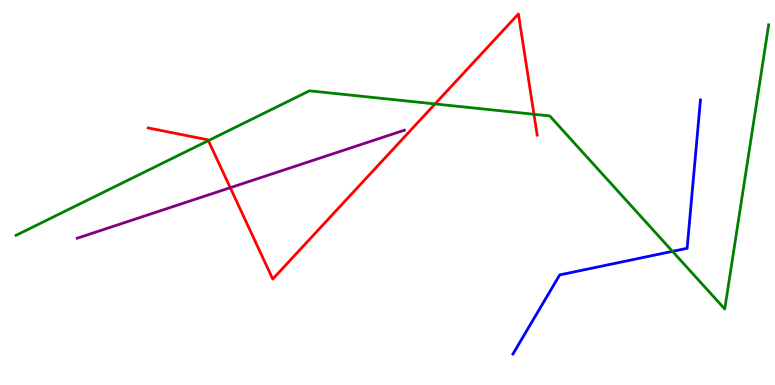[{'lines': ['blue', 'red'], 'intersections': []}, {'lines': ['green', 'red'], 'intersections': [{'x': 2.69, 'y': 6.35}, {'x': 5.61, 'y': 7.3}, {'x': 6.89, 'y': 7.03}]}, {'lines': ['purple', 'red'], 'intersections': [{'x': 2.97, 'y': 5.12}]}, {'lines': ['blue', 'green'], 'intersections': [{'x': 8.68, 'y': 3.47}]}, {'lines': ['blue', 'purple'], 'intersections': []}, {'lines': ['green', 'purple'], 'intersections': []}]